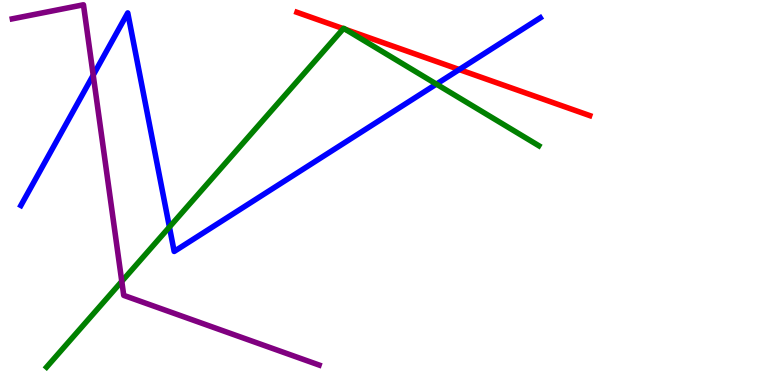[{'lines': ['blue', 'red'], 'intersections': [{'x': 5.93, 'y': 8.19}]}, {'lines': ['green', 'red'], 'intersections': [{'x': 4.43, 'y': 9.26}, {'x': 4.46, 'y': 9.24}]}, {'lines': ['purple', 'red'], 'intersections': []}, {'lines': ['blue', 'green'], 'intersections': [{'x': 2.19, 'y': 4.1}, {'x': 5.63, 'y': 7.82}]}, {'lines': ['blue', 'purple'], 'intersections': [{'x': 1.2, 'y': 8.05}]}, {'lines': ['green', 'purple'], 'intersections': [{'x': 1.57, 'y': 2.69}]}]